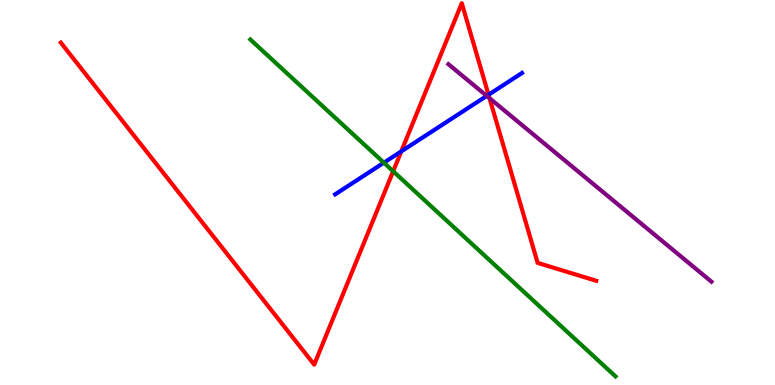[{'lines': ['blue', 'red'], 'intersections': [{'x': 5.18, 'y': 6.07}, {'x': 6.3, 'y': 7.54}]}, {'lines': ['green', 'red'], 'intersections': [{'x': 5.07, 'y': 5.55}]}, {'lines': ['purple', 'red'], 'intersections': [{'x': 6.32, 'y': 7.45}]}, {'lines': ['blue', 'green'], 'intersections': [{'x': 4.95, 'y': 5.77}]}, {'lines': ['blue', 'purple'], 'intersections': [{'x': 6.28, 'y': 7.51}]}, {'lines': ['green', 'purple'], 'intersections': []}]